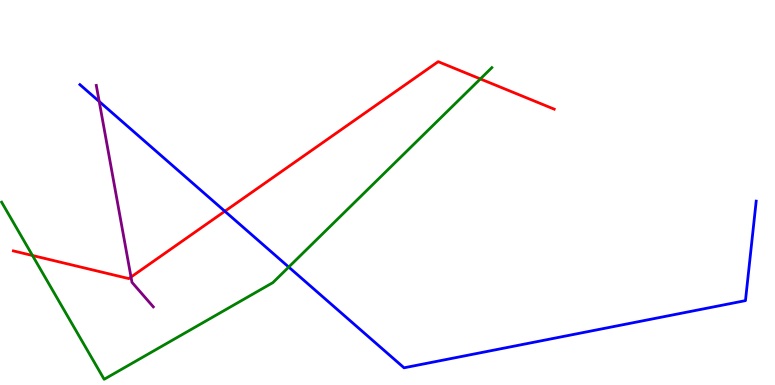[{'lines': ['blue', 'red'], 'intersections': [{'x': 2.9, 'y': 4.51}]}, {'lines': ['green', 'red'], 'intersections': [{'x': 0.419, 'y': 3.36}, {'x': 6.2, 'y': 7.95}]}, {'lines': ['purple', 'red'], 'intersections': [{'x': 1.69, 'y': 2.8}]}, {'lines': ['blue', 'green'], 'intersections': [{'x': 3.73, 'y': 3.06}]}, {'lines': ['blue', 'purple'], 'intersections': [{'x': 1.28, 'y': 7.36}]}, {'lines': ['green', 'purple'], 'intersections': []}]